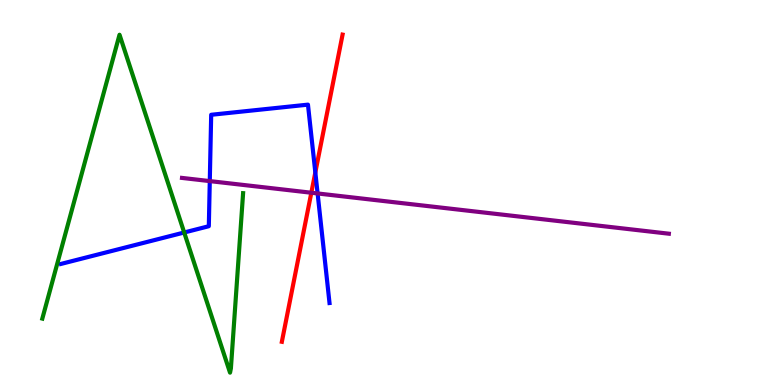[{'lines': ['blue', 'red'], 'intersections': [{'x': 4.07, 'y': 5.52}]}, {'lines': ['green', 'red'], 'intersections': []}, {'lines': ['purple', 'red'], 'intersections': [{'x': 4.02, 'y': 4.99}]}, {'lines': ['blue', 'green'], 'intersections': [{'x': 2.38, 'y': 3.96}]}, {'lines': ['blue', 'purple'], 'intersections': [{'x': 2.71, 'y': 5.3}, {'x': 4.1, 'y': 4.98}]}, {'lines': ['green', 'purple'], 'intersections': []}]